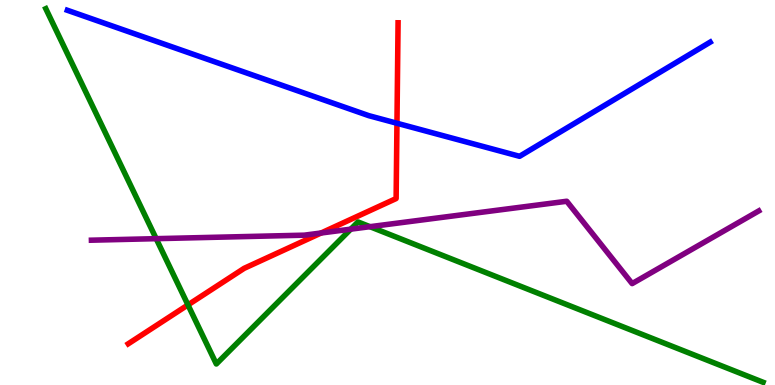[{'lines': ['blue', 'red'], 'intersections': [{'x': 5.12, 'y': 6.8}]}, {'lines': ['green', 'red'], 'intersections': [{'x': 2.43, 'y': 2.08}]}, {'lines': ['purple', 'red'], 'intersections': [{'x': 4.14, 'y': 3.95}]}, {'lines': ['blue', 'green'], 'intersections': []}, {'lines': ['blue', 'purple'], 'intersections': []}, {'lines': ['green', 'purple'], 'intersections': [{'x': 2.02, 'y': 3.8}, {'x': 4.53, 'y': 4.05}, {'x': 4.77, 'y': 4.11}]}]